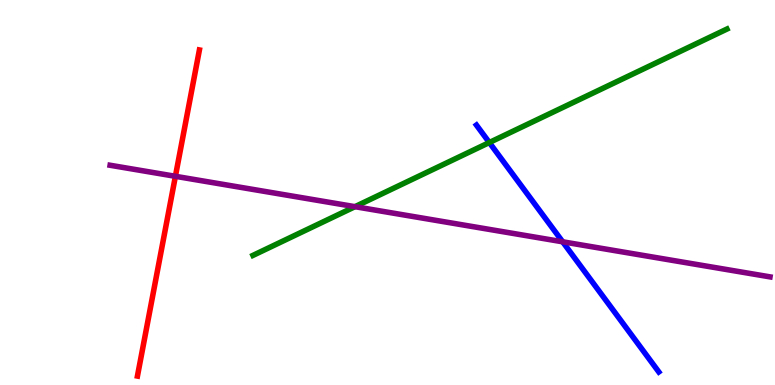[{'lines': ['blue', 'red'], 'intersections': []}, {'lines': ['green', 'red'], 'intersections': []}, {'lines': ['purple', 'red'], 'intersections': [{'x': 2.26, 'y': 5.42}]}, {'lines': ['blue', 'green'], 'intersections': [{'x': 6.31, 'y': 6.3}]}, {'lines': ['blue', 'purple'], 'intersections': [{'x': 7.26, 'y': 3.72}]}, {'lines': ['green', 'purple'], 'intersections': [{'x': 4.58, 'y': 4.63}]}]